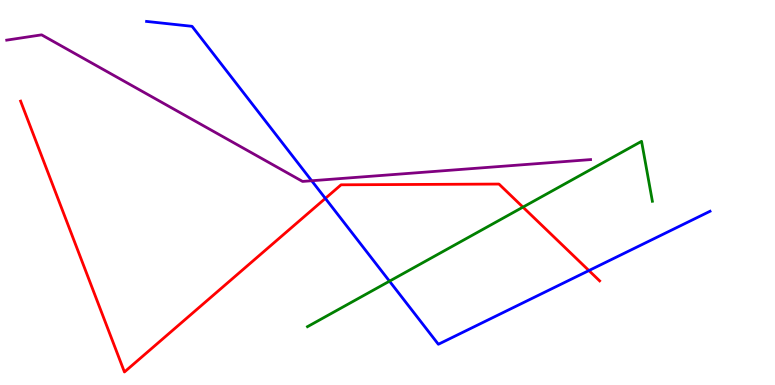[{'lines': ['blue', 'red'], 'intersections': [{'x': 4.2, 'y': 4.85}, {'x': 7.6, 'y': 2.97}]}, {'lines': ['green', 'red'], 'intersections': [{'x': 6.75, 'y': 4.62}]}, {'lines': ['purple', 'red'], 'intersections': []}, {'lines': ['blue', 'green'], 'intersections': [{'x': 5.03, 'y': 2.7}]}, {'lines': ['blue', 'purple'], 'intersections': [{'x': 4.02, 'y': 5.31}]}, {'lines': ['green', 'purple'], 'intersections': []}]